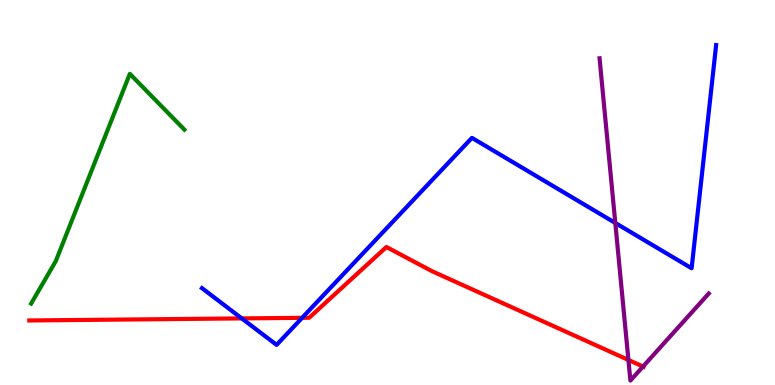[{'lines': ['blue', 'red'], 'intersections': [{'x': 3.12, 'y': 1.73}, {'x': 3.9, 'y': 1.74}]}, {'lines': ['green', 'red'], 'intersections': []}, {'lines': ['purple', 'red'], 'intersections': [{'x': 8.11, 'y': 0.651}, {'x': 8.3, 'y': 0.479}]}, {'lines': ['blue', 'green'], 'intersections': []}, {'lines': ['blue', 'purple'], 'intersections': [{'x': 7.94, 'y': 4.21}]}, {'lines': ['green', 'purple'], 'intersections': []}]